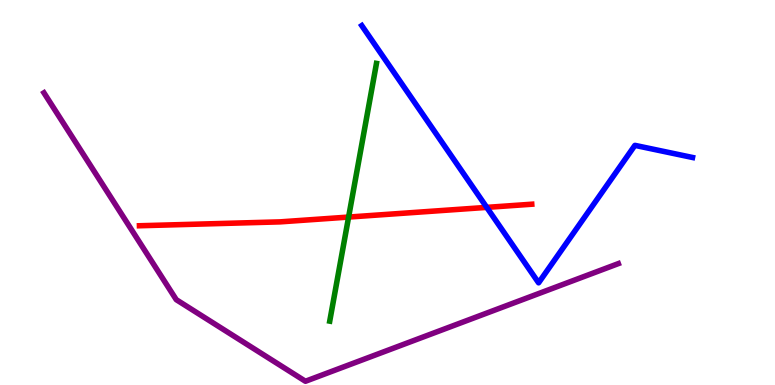[{'lines': ['blue', 'red'], 'intersections': [{'x': 6.28, 'y': 4.61}]}, {'lines': ['green', 'red'], 'intersections': [{'x': 4.5, 'y': 4.36}]}, {'lines': ['purple', 'red'], 'intersections': []}, {'lines': ['blue', 'green'], 'intersections': []}, {'lines': ['blue', 'purple'], 'intersections': []}, {'lines': ['green', 'purple'], 'intersections': []}]